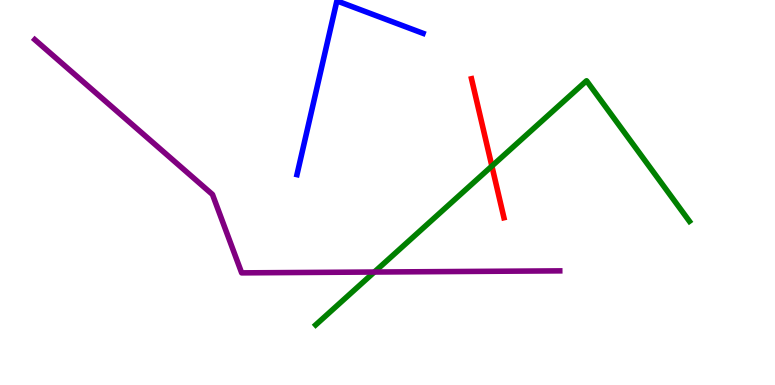[{'lines': ['blue', 'red'], 'intersections': []}, {'lines': ['green', 'red'], 'intersections': [{'x': 6.35, 'y': 5.69}]}, {'lines': ['purple', 'red'], 'intersections': []}, {'lines': ['blue', 'green'], 'intersections': []}, {'lines': ['blue', 'purple'], 'intersections': []}, {'lines': ['green', 'purple'], 'intersections': [{'x': 4.83, 'y': 2.93}]}]